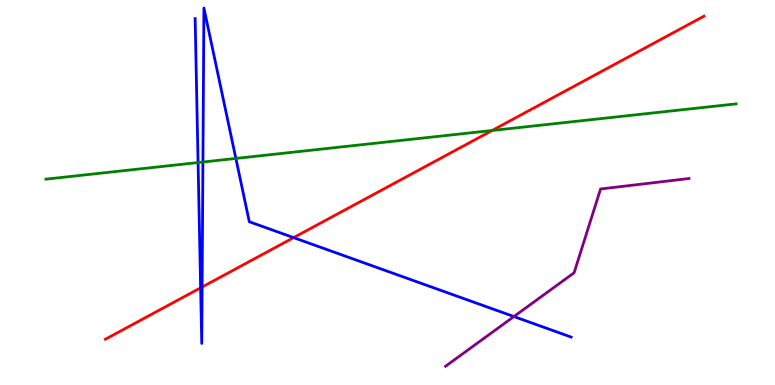[{'lines': ['blue', 'red'], 'intersections': [{'x': 2.59, 'y': 2.52}, {'x': 2.61, 'y': 2.54}, {'x': 3.79, 'y': 3.83}]}, {'lines': ['green', 'red'], 'intersections': [{'x': 6.35, 'y': 6.61}]}, {'lines': ['purple', 'red'], 'intersections': []}, {'lines': ['blue', 'green'], 'intersections': [{'x': 2.56, 'y': 5.78}, {'x': 2.62, 'y': 5.79}, {'x': 3.04, 'y': 5.88}]}, {'lines': ['blue', 'purple'], 'intersections': [{'x': 6.63, 'y': 1.78}]}, {'lines': ['green', 'purple'], 'intersections': []}]